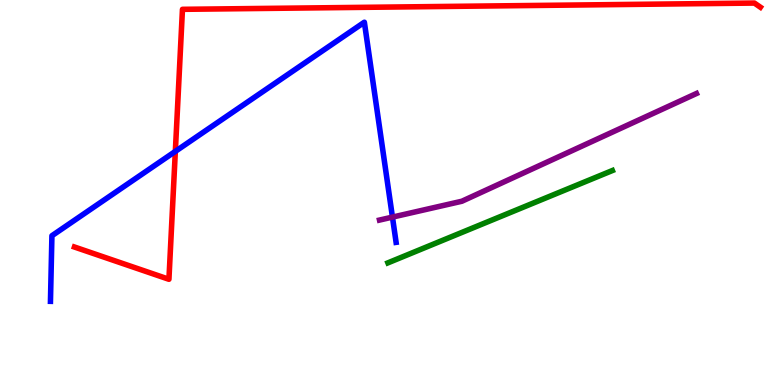[{'lines': ['blue', 'red'], 'intersections': [{'x': 2.26, 'y': 6.07}]}, {'lines': ['green', 'red'], 'intersections': []}, {'lines': ['purple', 'red'], 'intersections': []}, {'lines': ['blue', 'green'], 'intersections': []}, {'lines': ['blue', 'purple'], 'intersections': [{'x': 5.06, 'y': 4.36}]}, {'lines': ['green', 'purple'], 'intersections': []}]